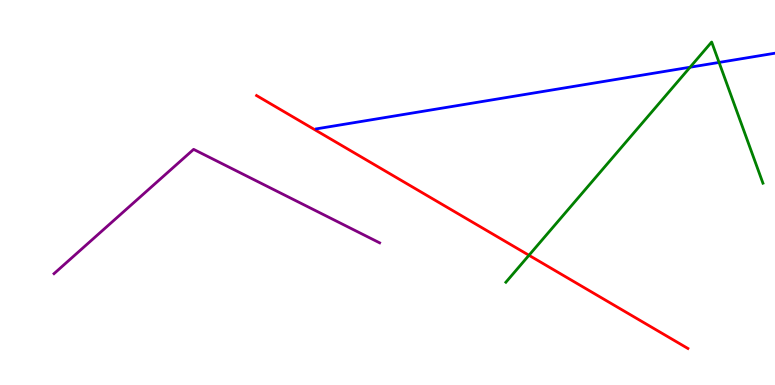[{'lines': ['blue', 'red'], 'intersections': []}, {'lines': ['green', 'red'], 'intersections': [{'x': 6.83, 'y': 3.37}]}, {'lines': ['purple', 'red'], 'intersections': []}, {'lines': ['blue', 'green'], 'intersections': [{'x': 8.9, 'y': 8.25}, {'x': 9.28, 'y': 8.38}]}, {'lines': ['blue', 'purple'], 'intersections': []}, {'lines': ['green', 'purple'], 'intersections': []}]